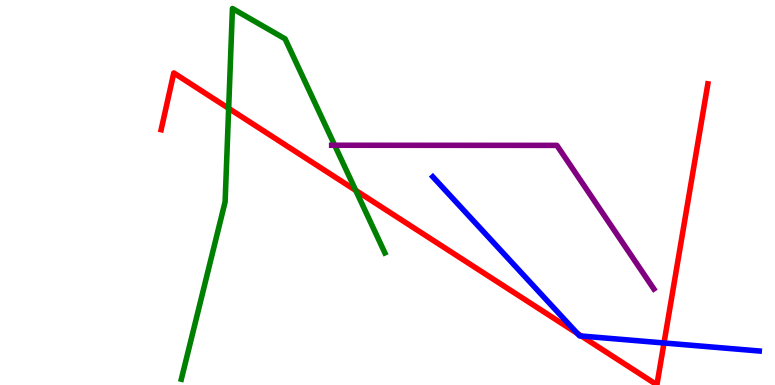[{'lines': ['blue', 'red'], 'intersections': [{'x': 7.45, 'y': 1.34}, {'x': 7.5, 'y': 1.27}, {'x': 8.57, 'y': 1.09}]}, {'lines': ['green', 'red'], 'intersections': [{'x': 2.95, 'y': 7.19}, {'x': 4.59, 'y': 5.05}]}, {'lines': ['purple', 'red'], 'intersections': []}, {'lines': ['blue', 'green'], 'intersections': []}, {'lines': ['blue', 'purple'], 'intersections': []}, {'lines': ['green', 'purple'], 'intersections': [{'x': 4.32, 'y': 6.23}]}]